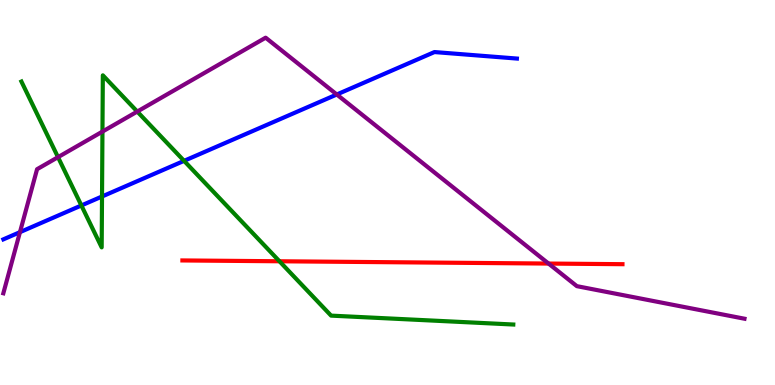[{'lines': ['blue', 'red'], 'intersections': []}, {'lines': ['green', 'red'], 'intersections': [{'x': 3.61, 'y': 3.21}]}, {'lines': ['purple', 'red'], 'intersections': [{'x': 7.08, 'y': 3.15}]}, {'lines': ['blue', 'green'], 'intersections': [{'x': 1.05, 'y': 4.66}, {'x': 1.32, 'y': 4.9}, {'x': 2.38, 'y': 5.82}]}, {'lines': ['blue', 'purple'], 'intersections': [{'x': 0.258, 'y': 3.97}, {'x': 4.35, 'y': 7.55}]}, {'lines': ['green', 'purple'], 'intersections': [{'x': 0.749, 'y': 5.92}, {'x': 1.32, 'y': 6.58}, {'x': 1.77, 'y': 7.1}]}]